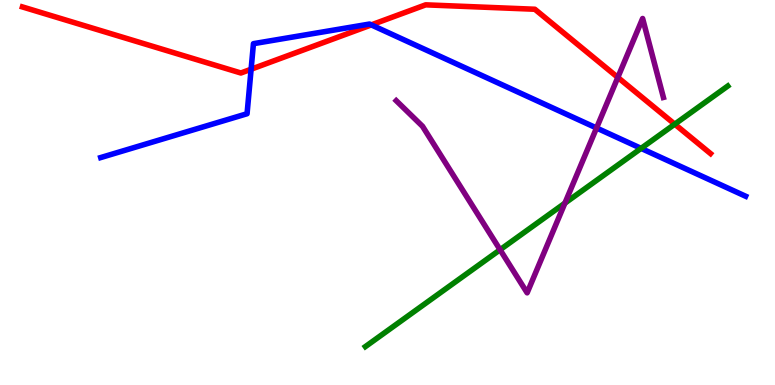[{'lines': ['blue', 'red'], 'intersections': [{'x': 3.24, 'y': 8.2}, {'x': 4.79, 'y': 9.35}]}, {'lines': ['green', 'red'], 'intersections': [{'x': 8.71, 'y': 6.77}]}, {'lines': ['purple', 'red'], 'intersections': [{'x': 7.97, 'y': 7.99}]}, {'lines': ['blue', 'green'], 'intersections': [{'x': 8.27, 'y': 6.15}]}, {'lines': ['blue', 'purple'], 'intersections': [{'x': 7.7, 'y': 6.68}]}, {'lines': ['green', 'purple'], 'intersections': [{'x': 6.45, 'y': 3.51}, {'x': 7.29, 'y': 4.72}]}]